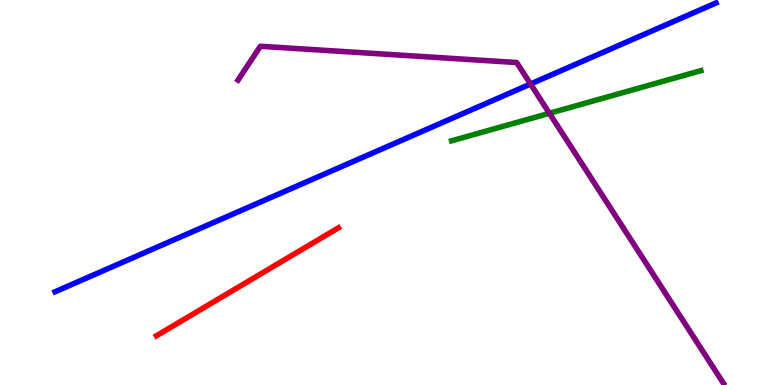[{'lines': ['blue', 'red'], 'intersections': []}, {'lines': ['green', 'red'], 'intersections': []}, {'lines': ['purple', 'red'], 'intersections': []}, {'lines': ['blue', 'green'], 'intersections': []}, {'lines': ['blue', 'purple'], 'intersections': [{'x': 6.85, 'y': 7.82}]}, {'lines': ['green', 'purple'], 'intersections': [{'x': 7.09, 'y': 7.06}]}]